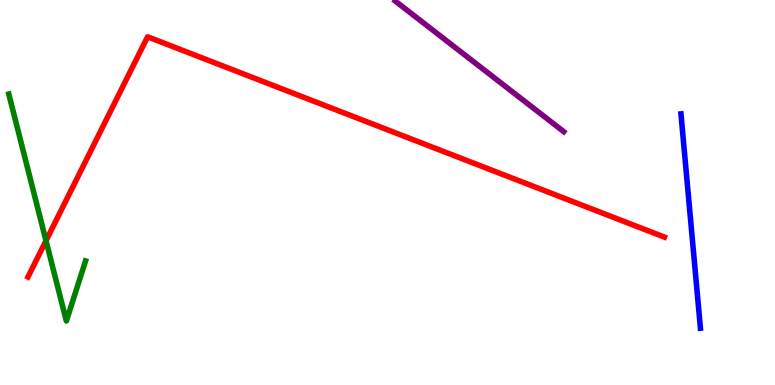[{'lines': ['blue', 'red'], 'intersections': []}, {'lines': ['green', 'red'], 'intersections': [{'x': 0.594, 'y': 3.75}]}, {'lines': ['purple', 'red'], 'intersections': []}, {'lines': ['blue', 'green'], 'intersections': []}, {'lines': ['blue', 'purple'], 'intersections': []}, {'lines': ['green', 'purple'], 'intersections': []}]